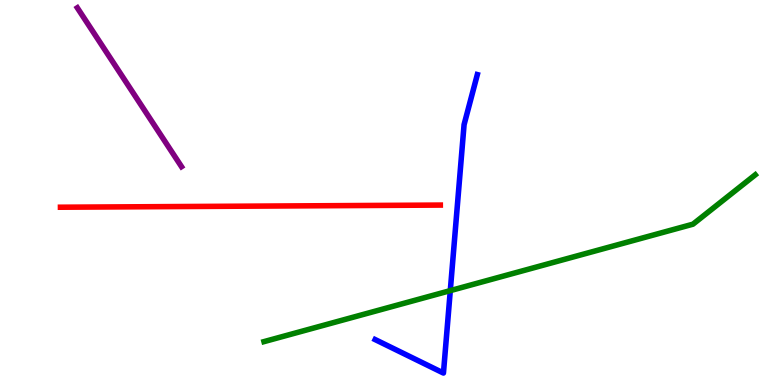[{'lines': ['blue', 'red'], 'intersections': []}, {'lines': ['green', 'red'], 'intersections': []}, {'lines': ['purple', 'red'], 'intersections': []}, {'lines': ['blue', 'green'], 'intersections': [{'x': 5.81, 'y': 2.45}]}, {'lines': ['blue', 'purple'], 'intersections': []}, {'lines': ['green', 'purple'], 'intersections': []}]